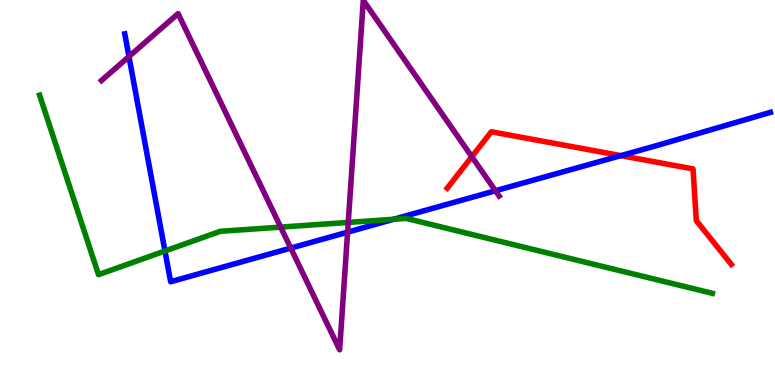[{'lines': ['blue', 'red'], 'intersections': [{'x': 8.01, 'y': 5.96}]}, {'lines': ['green', 'red'], 'intersections': []}, {'lines': ['purple', 'red'], 'intersections': [{'x': 6.09, 'y': 5.93}]}, {'lines': ['blue', 'green'], 'intersections': [{'x': 2.13, 'y': 3.48}, {'x': 5.08, 'y': 4.3}]}, {'lines': ['blue', 'purple'], 'intersections': [{'x': 1.66, 'y': 8.53}, {'x': 3.75, 'y': 3.56}, {'x': 4.49, 'y': 3.97}, {'x': 6.39, 'y': 5.05}]}, {'lines': ['green', 'purple'], 'intersections': [{'x': 3.62, 'y': 4.1}, {'x': 4.49, 'y': 4.22}]}]